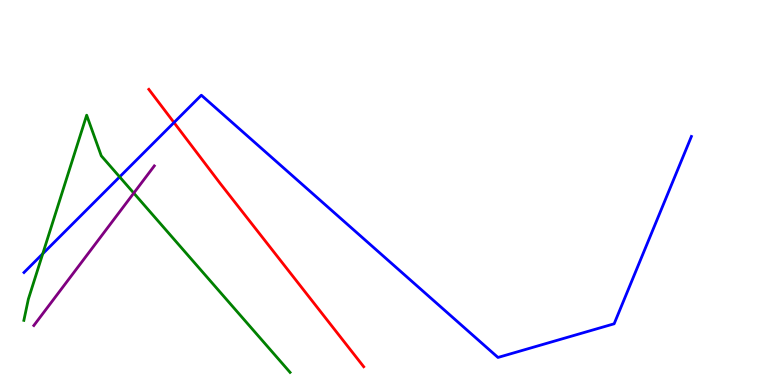[{'lines': ['blue', 'red'], 'intersections': [{'x': 2.25, 'y': 6.82}]}, {'lines': ['green', 'red'], 'intersections': []}, {'lines': ['purple', 'red'], 'intersections': []}, {'lines': ['blue', 'green'], 'intersections': [{'x': 0.552, 'y': 3.41}, {'x': 1.54, 'y': 5.41}]}, {'lines': ['blue', 'purple'], 'intersections': []}, {'lines': ['green', 'purple'], 'intersections': [{'x': 1.73, 'y': 4.98}]}]